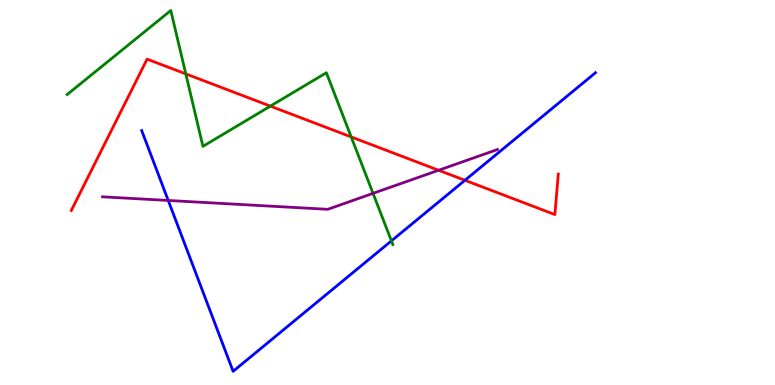[{'lines': ['blue', 'red'], 'intersections': [{'x': 6.0, 'y': 5.32}]}, {'lines': ['green', 'red'], 'intersections': [{'x': 2.4, 'y': 8.08}, {'x': 3.49, 'y': 7.24}, {'x': 4.53, 'y': 6.44}]}, {'lines': ['purple', 'red'], 'intersections': [{'x': 5.66, 'y': 5.58}]}, {'lines': ['blue', 'green'], 'intersections': [{'x': 5.05, 'y': 3.74}]}, {'lines': ['blue', 'purple'], 'intersections': [{'x': 2.17, 'y': 4.79}]}, {'lines': ['green', 'purple'], 'intersections': [{'x': 4.81, 'y': 4.98}]}]